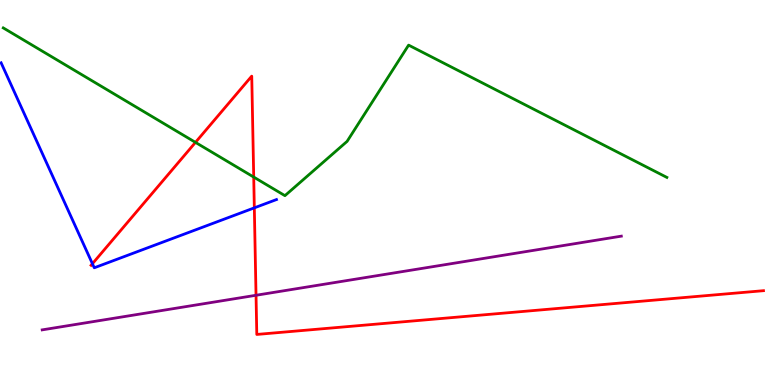[{'lines': ['blue', 'red'], 'intersections': [{'x': 1.19, 'y': 3.15}, {'x': 3.28, 'y': 4.6}]}, {'lines': ['green', 'red'], 'intersections': [{'x': 2.52, 'y': 6.3}, {'x': 3.27, 'y': 5.4}]}, {'lines': ['purple', 'red'], 'intersections': [{'x': 3.3, 'y': 2.33}]}, {'lines': ['blue', 'green'], 'intersections': []}, {'lines': ['blue', 'purple'], 'intersections': []}, {'lines': ['green', 'purple'], 'intersections': []}]